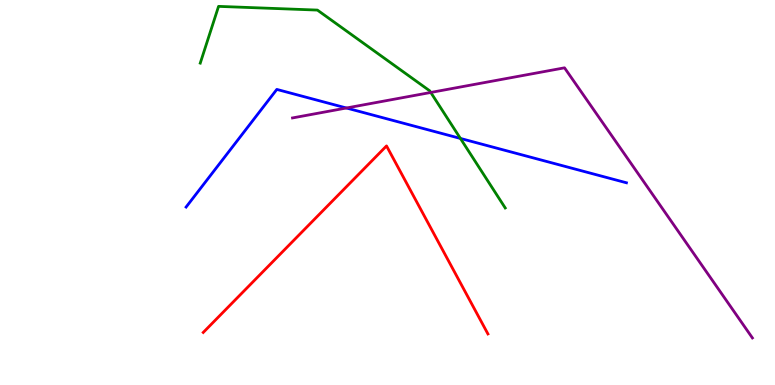[{'lines': ['blue', 'red'], 'intersections': []}, {'lines': ['green', 'red'], 'intersections': []}, {'lines': ['purple', 'red'], 'intersections': []}, {'lines': ['blue', 'green'], 'intersections': [{'x': 5.94, 'y': 6.4}]}, {'lines': ['blue', 'purple'], 'intersections': [{'x': 4.47, 'y': 7.19}]}, {'lines': ['green', 'purple'], 'intersections': [{'x': 5.56, 'y': 7.6}]}]